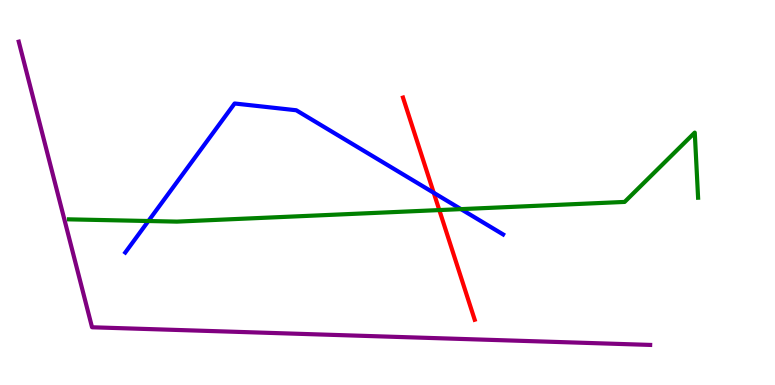[{'lines': ['blue', 'red'], 'intersections': [{'x': 5.6, 'y': 4.99}]}, {'lines': ['green', 'red'], 'intersections': [{'x': 5.67, 'y': 4.54}]}, {'lines': ['purple', 'red'], 'intersections': []}, {'lines': ['blue', 'green'], 'intersections': [{'x': 1.91, 'y': 4.26}, {'x': 5.95, 'y': 4.57}]}, {'lines': ['blue', 'purple'], 'intersections': []}, {'lines': ['green', 'purple'], 'intersections': []}]